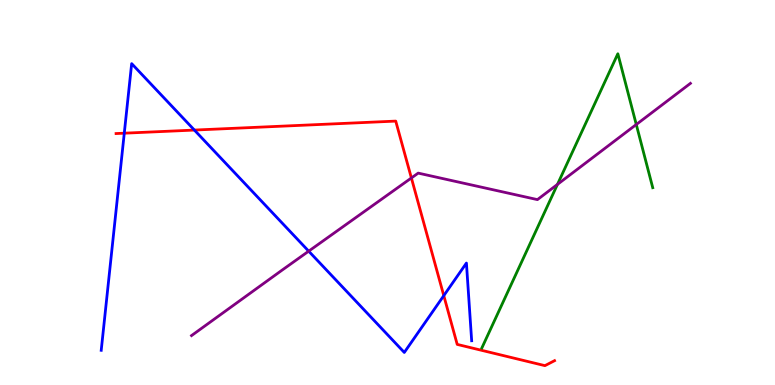[{'lines': ['blue', 'red'], 'intersections': [{'x': 1.6, 'y': 6.54}, {'x': 2.51, 'y': 6.62}, {'x': 5.73, 'y': 2.32}]}, {'lines': ['green', 'red'], 'intersections': []}, {'lines': ['purple', 'red'], 'intersections': [{'x': 5.31, 'y': 5.38}]}, {'lines': ['blue', 'green'], 'intersections': []}, {'lines': ['blue', 'purple'], 'intersections': [{'x': 3.98, 'y': 3.48}]}, {'lines': ['green', 'purple'], 'intersections': [{'x': 7.19, 'y': 5.21}, {'x': 8.21, 'y': 6.77}]}]